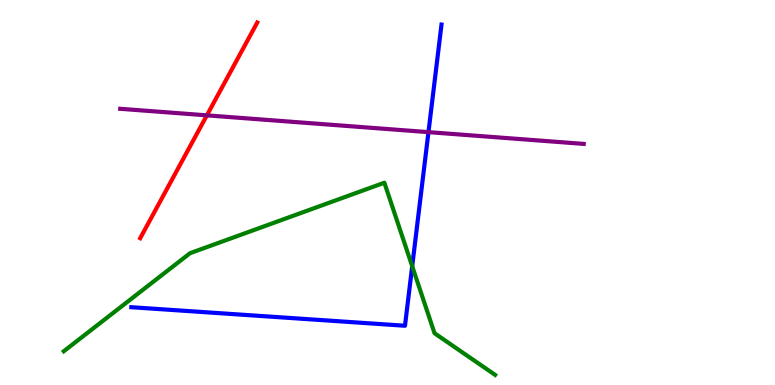[{'lines': ['blue', 'red'], 'intersections': []}, {'lines': ['green', 'red'], 'intersections': []}, {'lines': ['purple', 'red'], 'intersections': [{'x': 2.67, 'y': 7.0}]}, {'lines': ['blue', 'green'], 'intersections': [{'x': 5.32, 'y': 3.09}]}, {'lines': ['blue', 'purple'], 'intersections': [{'x': 5.53, 'y': 6.57}]}, {'lines': ['green', 'purple'], 'intersections': []}]